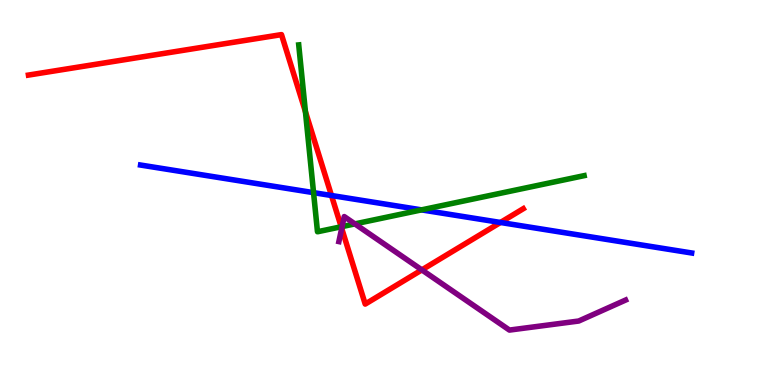[{'lines': ['blue', 'red'], 'intersections': [{'x': 4.28, 'y': 4.92}, {'x': 6.46, 'y': 4.22}]}, {'lines': ['green', 'red'], 'intersections': [{'x': 3.94, 'y': 7.1}, {'x': 4.4, 'y': 4.11}]}, {'lines': ['purple', 'red'], 'intersections': [{'x': 4.41, 'y': 4.07}, {'x': 5.44, 'y': 2.99}]}, {'lines': ['blue', 'green'], 'intersections': [{'x': 4.05, 'y': 5.0}, {'x': 5.44, 'y': 4.55}]}, {'lines': ['blue', 'purple'], 'intersections': []}, {'lines': ['green', 'purple'], 'intersections': [{'x': 4.41, 'y': 4.11}, {'x': 4.58, 'y': 4.18}]}]